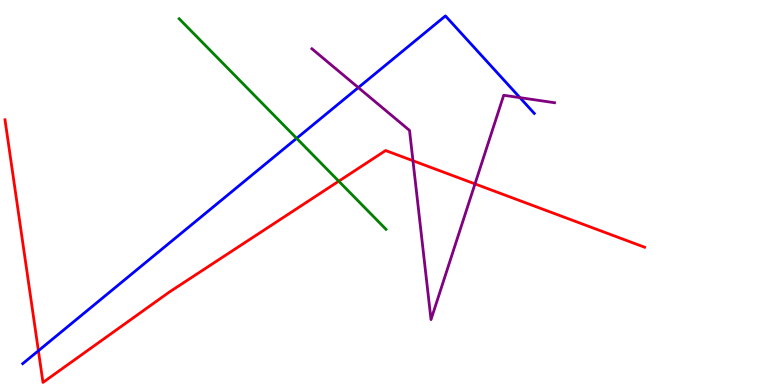[{'lines': ['blue', 'red'], 'intersections': [{'x': 0.495, 'y': 0.89}]}, {'lines': ['green', 'red'], 'intersections': [{'x': 4.37, 'y': 5.29}]}, {'lines': ['purple', 'red'], 'intersections': [{'x': 5.33, 'y': 5.83}, {'x': 6.13, 'y': 5.22}]}, {'lines': ['blue', 'green'], 'intersections': [{'x': 3.83, 'y': 6.41}]}, {'lines': ['blue', 'purple'], 'intersections': [{'x': 4.62, 'y': 7.72}, {'x': 6.71, 'y': 7.46}]}, {'lines': ['green', 'purple'], 'intersections': []}]